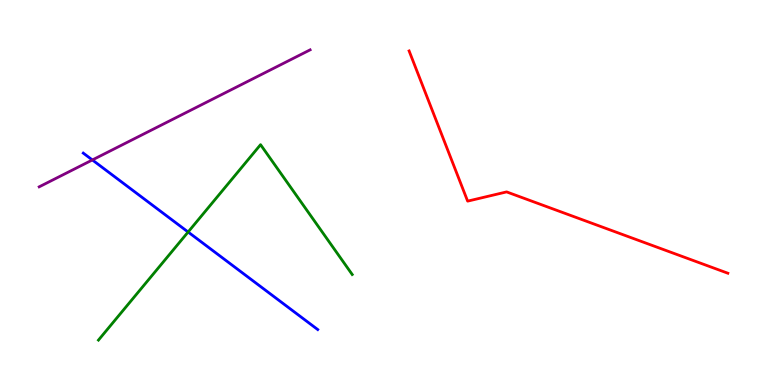[{'lines': ['blue', 'red'], 'intersections': []}, {'lines': ['green', 'red'], 'intersections': []}, {'lines': ['purple', 'red'], 'intersections': []}, {'lines': ['blue', 'green'], 'intersections': [{'x': 2.43, 'y': 3.97}]}, {'lines': ['blue', 'purple'], 'intersections': [{'x': 1.19, 'y': 5.85}]}, {'lines': ['green', 'purple'], 'intersections': []}]